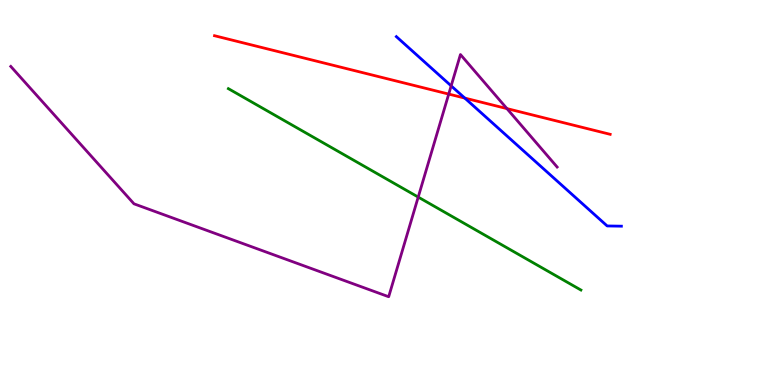[{'lines': ['blue', 'red'], 'intersections': [{'x': 6.0, 'y': 7.45}]}, {'lines': ['green', 'red'], 'intersections': []}, {'lines': ['purple', 'red'], 'intersections': [{'x': 5.79, 'y': 7.56}, {'x': 6.54, 'y': 7.18}]}, {'lines': ['blue', 'green'], 'intersections': []}, {'lines': ['blue', 'purple'], 'intersections': [{'x': 5.82, 'y': 7.77}]}, {'lines': ['green', 'purple'], 'intersections': [{'x': 5.4, 'y': 4.88}]}]